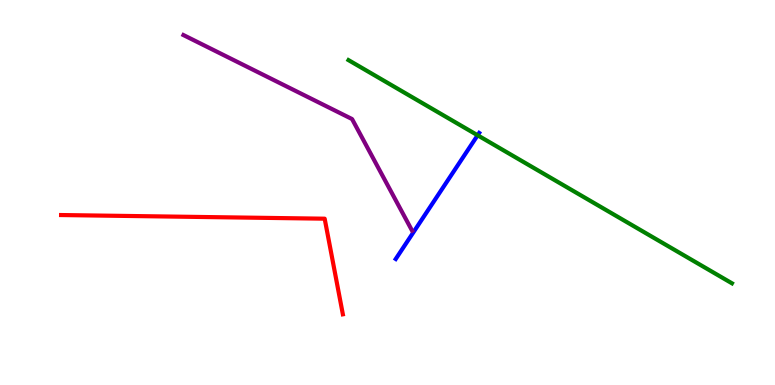[{'lines': ['blue', 'red'], 'intersections': []}, {'lines': ['green', 'red'], 'intersections': []}, {'lines': ['purple', 'red'], 'intersections': []}, {'lines': ['blue', 'green'], 'intersections': [{'x': 6.16, 'y': 6.49}]}, {'lines': ['blue', 'purple'], 'intersections': []}, {'lines': ['green', 'purple'], 'intersections': []}]